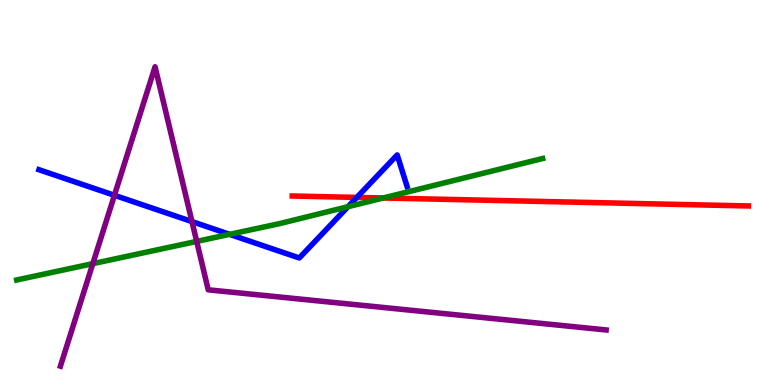[{'lines': ['blue', 'red'], 'intersections': [{'x': 4.6, 'y': 4.87}]}, {'lines': ['green', 'red'], 'intersections': [{'x': 4.94, 'y': 4.86}]}, {'lines': ['purple', 'red'], 'intersections': []}, {'lines': ['blue', 'green'], 'intersections': [{'x': 2.96, 'y': 3.91}, {'x': 4.49, 'y': 4.63}]}, {'lines': ['blue', 'purple'], 'intersections': [{'x': 1.48, 'y': 4.93}, {'x': 2.48, 'y': 4.24}]}, {'lines': ['green', 'purple'], 'intersections': [{'x': 1.2, 'y': 3.15}, {'x': 2.54, 'y': 3.73}]}]